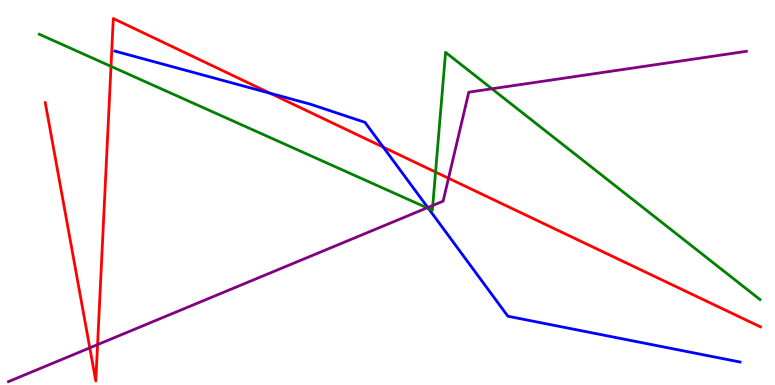[{'lines': ['blue', 'red'], 'intersections': [{'x': 3.49, 'y': 7.58}, {'x': 4.95, 'y': 6.18}]}, {'lines': ['green', 'red'], 'intersections': [{'x': 1.43, 'y': 8.28}, {'x': 5.62, 'y': 5.53}]}, {'lines': ['purple', 'red'], 'intersections': [{'x': 1.16, 'y': 0.965}, {'x': 1.26, 'y': 1.05}, {'x': 5.79, 'y': 5.37}]}, {'lines': ['blue', 'green'], 'intersections': [{'x': 5.53, 'y': 4.59}]}, {'lines': ['blue', 'purple'], 'intersections': [{'x': 5.52, 'y': 4.61}]}, {'lines': ['green', 'purple'], 'intersections': [{'x': 5.51, 'y': 4.6}, {'x': 5.58, 'y': 4.66}, {'x': 6.35, 'y': 7.69}]}]